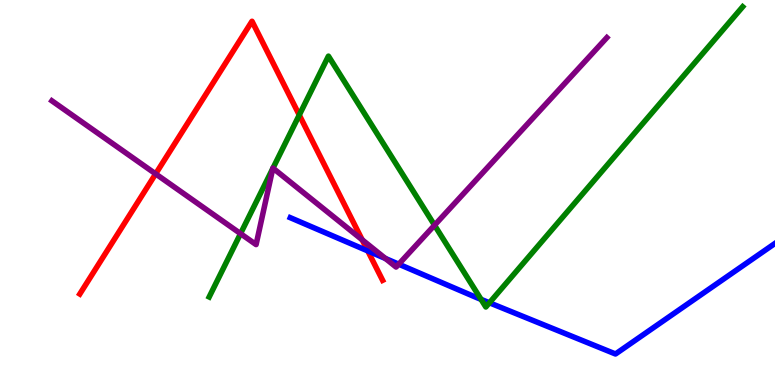[{'lines': ['blue', 'red'], 'intersections': [{'x': 4.75, 'y': 3.48}]}, {'lines': ['green', 'red'], 'intersections': [{'x': 3.86, 'y': 7.01}]}, {'lines': ['purple', 'red'], 'intersections': [{'x': 2.01, 'y': 5.48}, {'x': 4.67, 'y': 3.77}]}, {'lines': ['blue', 'green'], 'intersections': [{'x': 6.21, 'y': 2.22}, {'x': 6.32, 'y': 2.14}]}, {'lines': ['blue', 'purple'], 'intersections': [{'x': 4.97, 'y': 3.29}, {'x': 5.14, 'y': 3.14}]}, {'lines': ['green', 'purple'], 'intersections': [{'x': 3.1, 'y': 3.93}, {'x': 3.52, 'y': 5.62}, {'x': 3.52, 'y': 5.63}, {'x': 5.61, 'y': 4.15}]}]